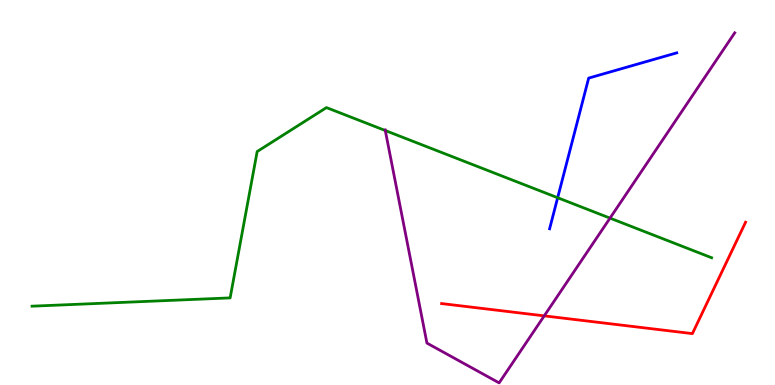[{'lines': ['blue', 'red'], 'intersections': []}, {'lines': ['green', 'red'], 'intersections': []}, {'lines': ['purple', 'red'], 'intersections': [{'x': 7.02, 'y': 1.8}]}, {'lines': ['blue', 'green'], 'intersections': [{'x': 7.2, 'y': 4.86}]}, {'lines': ['blue', 'purple'], 'intersections': []}, {'lines': ['green', 'purple'], 'intersections': [{'x': 4.97, 'y': 6.61}, {'x': 7.87, 'y': 4.33}]}]